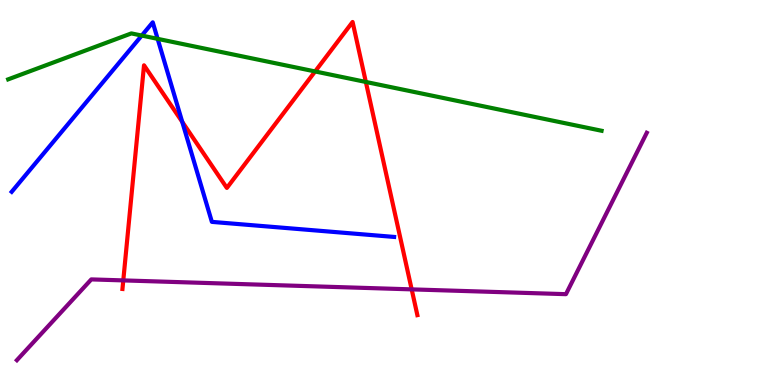[{'lines': ['blue', 'red'], 'intersections': [{'x': 2.35, 'y': 6.83}]}, {'lines': ['green', 'red'], 'intersections': [{'x': 4.07, 'y': 8.14}, {'x': 4.72, 'y': 7.87}]}, {'lines': ['purple', 'red'], 'intersections': [{'x': 1.59, 'y': 2.72}, {'x': 5.31, 'y': 2.48}]}, {'lines': ['blue', 'green'], 'intersections': [{'x': 1.83, 'y': 9.08}, {'x': 2.03, 'y': 8.99}]}, {'lines': ['blue', 'purple'], 'intersections': []}, {'lines': ['green', 'purple'], 'intersections': []}]